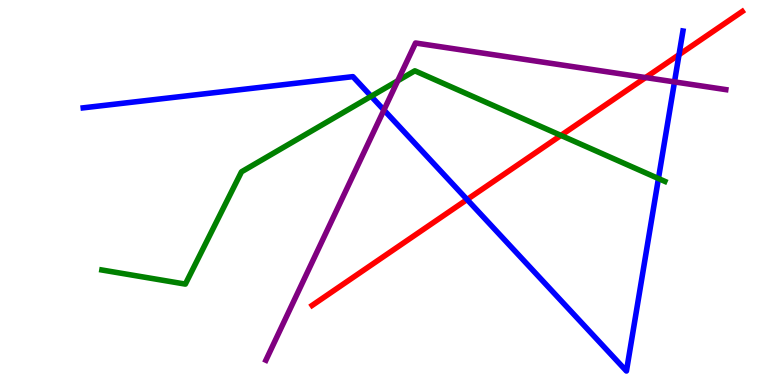[{'lines': ['blue', 'red'], 'intersections': [{'x': 6.03, 'y': 4.82}, {'x': 8.76, 'y': 8.58}]}, {'lines': ['green', 'red'], 'intersections': [{'x': 7.24, 'y': 6.48}]}, {'lines': ['purple', 'red'], 'intersections': [{'x': 8.33, 'y': 7.99}]}, {'lines': ['blue', 'green'], 'intersections': [{'x': 4.79, 'y': 7.5}, {'x': 8.5, 'y': 5.36}]}, {'lines': ['blue', 'purple'], 'intersections': [{'x': 4.95, 'y': 7.14}, {'x': 8.7, 'y': 7.87}]}, {'lines': ['green', 'purple'], 'intersections': [{'x': 5.13, 'y': 7.9}]}]